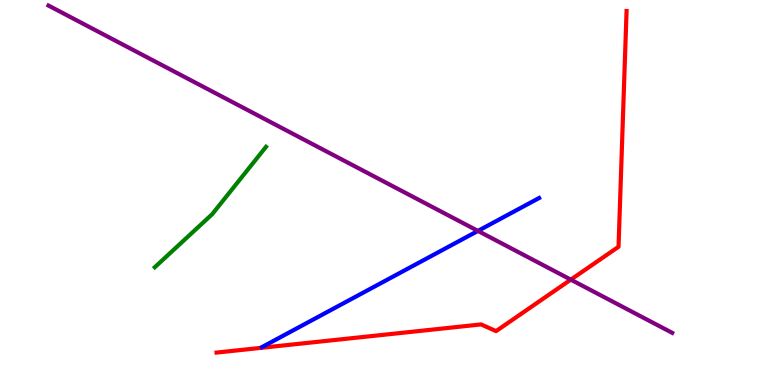[{'lines': ['blue', 'red'], 'intersections': []}, {'lines': ['green', 'red'], 'intersections': []}, {'lines': ['purple', 'red'], 'intersections': [{'x': 7.37, 'y': 2.74}]}, {'lines': ['blue', 'green'], 'intersections': []}, {'lines': ['blue', 'purple'], 'intersections': [{'x': 6.17, 'y': 4.0}]}, {'lines': ['green', 'purple'], 'intersections': []}]